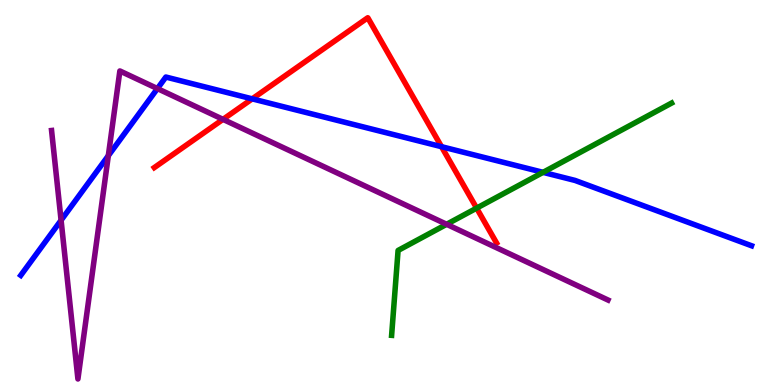[{'lines': ['blue', 'red'], 'intersections': [{'x': 3.25, 'y': 7.43}, {'x': 5.7, 'y': 6.19}]}, {'lines': ['green', 'red'], 'intersections': [{'x': 6.15, 'y': 4.59}]}, {'lines': ['purple', 'red'], 'intersections': [{'x': 2.88, 'y': 6.9}]}, {'lines': ['blue', 'green'], 'intersections': [{'x': 7.01, 'y': 5.52}]}, {'lines': ['blue', 'purple'], 'intersections': [{'x': 0.788, 'y': 4.28}, {'x': 1.4, 'y': 5.96}, {'x': 2.03, 'y': 7.7}]}, {'lines': ['green', 'purple'], 'intersections': [{'x': 5.76, 'y': 4.17}]}]